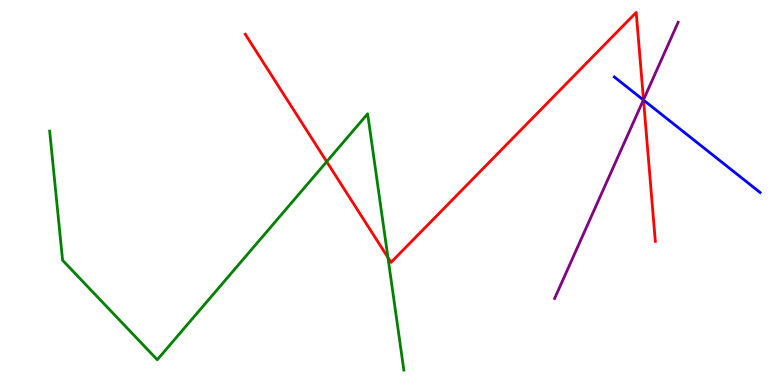[{'lines': ['blue', 'red'], 'intersections': [{'x': 8.3, 'y': 7.4}]}, {'lines': ['green', 'red'], 'intersections': [{'x': 4.22, 'y': 5.8}, {'x': 5.01, 'y': 3.31}]}, {'lines': ['purple', 'red'], 'intersections': [{'x': 8.3, 'y': 7.41}]}, {'lines': ['blue', 'green'], 'intersections': []}, {'lines': ['blue', 'purple'], 'intersections': [{'x': 8.3, 'y': 7.4}]}, {'lines': ['green', 'purple'], 'intersections': []}]